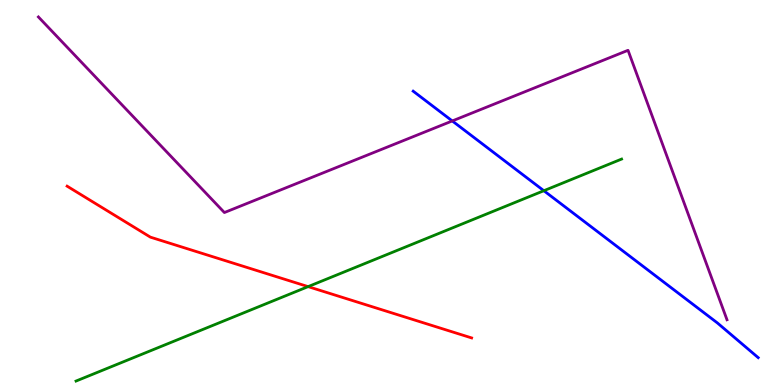[{'lines': ['blue', 'red'], 'intersections': []}, {'lines': ['green', 'red'], 'intersections': [{'x': 3.98, 'y': 2.56}]}, {'lines': ['purple', 'red'], 'intersections': []}, {'lines': ['blue', 'green'], 'intersections': [{'x': 7.02, 'y': 5.05}]}, {'lines': ['blue', 'purple'], 'intersections': [{'x': 5.84, 'y': 6.86}]}, {'lines': ['green', 'purple'], 'intersections': []}]